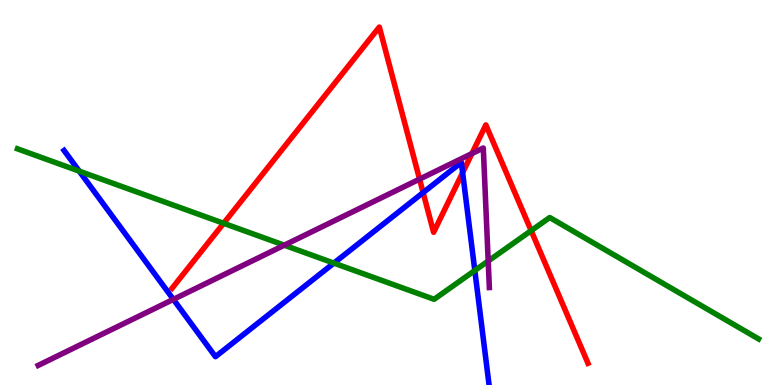[{'lines': ['blue', 'red'], 'intersections': [{'x': 5.46, 'y': 5.0}, {'x': 5.97, 'y': 5.52}]}, {'lines': ['green', 'red'], 'intersections': [{'x': 2.89, 'y': 4.2}, {'x': 6.85, 'y': 4.01}]}, {'lines': ['purple', 'red'], 'intersections': [{'x': 5.41, 'y': 5.35}, {'x': 6.09, 'y': 6.01}]}, {'lines': ['blue', 'green'], 'intersections': [{'x': 1.02, 'y': 5.55}, {'x': 4.31, 'y': 3.17}, {'x': 6.13, 'y': 2.97}]}, {'lines': ['blue', 'purple'], 'intersections': [{'x': 2.24, 'y': 2.22}]}, {'lines': ['green', 'purple'], 'intersections': [{'x': 3.67, 'y': 3.63}, {'x': 6.3, 'y': 3.22}]}]